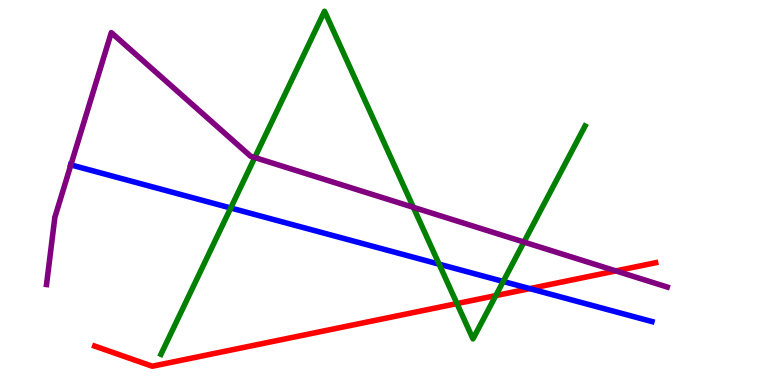[{'lines': ['blue', 'red'], 'intersections': [{'x': 6.84, 'y': 2.5}]}, {'lines': ['green', 'red'], 'intersections': [{'x': 5.9, 'y': 2.11}, {'x': 6.4, 'y': 2.32}]}, {'lines': ['purple', 'red'], 'intersections': [{'x': 7.95, 'y': 2.96}]}, {'lines': ['blue', 'green'], 'intersections': [{'x': 2.98, 'y': 4.6}, {'x': 5.67, 'y': 3.14}, {'x': 6.49, 'y': 2.69}]}, {'lines': ['blue', 'purple'], 'intersections': [{'x': 0.914, 'y': 5.72}]}, {'lines': ['green', 'purple'], 'intersections': [{'x': 3.29, 'y': 5.91}, {'x': 5.33, 'y': 4.61}, {'x': 6.76, 'y': 3.71}]}]